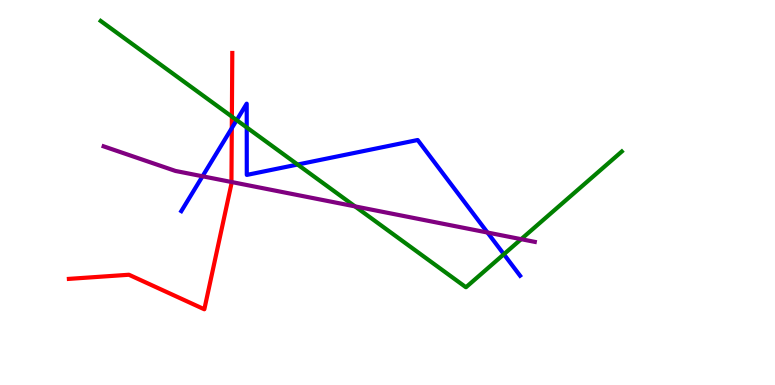[{'lines': ['blue', 'red'], 'intersections': [{'x': 2.99, 'y': 6.67}]}, {'lines': ['green', 'red'], 'intersections': [{'x': 2.99, 'y': 6.97}]}, {'lines': ['purple', 'red'], 'intersections': [{'x': 2.99, 'y': 5.27}]}, {'lines': ['blue', 'green'], 'intersections': [{'x': 3.05, 'y': 6.88}, {'x': 3.18, 'y': 6.69}, {'x': 3.84, 'y': 5.73}, {'x': 6.5, 'y': 3.4}]}, {'lines': ['blue', 'purple'], 'intersections': [{'x': 2.61, 'y': 5.42}, {'x': 6.29, 'y': 3.96}]}, {'lines': ['green', 'purple'], 'intersections': [{'x': 4.58, 'y': 4.64}, {'x': 6.72, 'y': 3.79}]}]